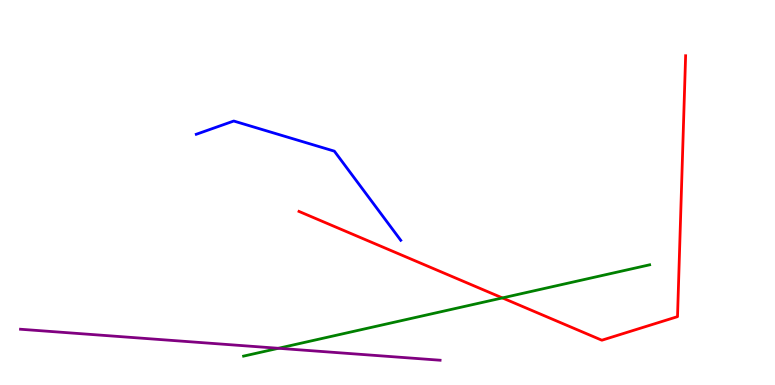[{'lines': ['blue', 'red'], 'intersections': []}, {'lines': ['green', 'red'], 'intersections': [{'x': 6.48, 'y': 2.26}]}, {'lines': ['purple', 'red'], 'intersections': []}, {'lines': ['blue', 'green'], 'intersections': []}, {'lines': ['blue', 'purple'], 'intersections': []}, {'lines': ['green', 'purple'], 'intersections': [{'x': 3.59, 'y': 0.954}]}]